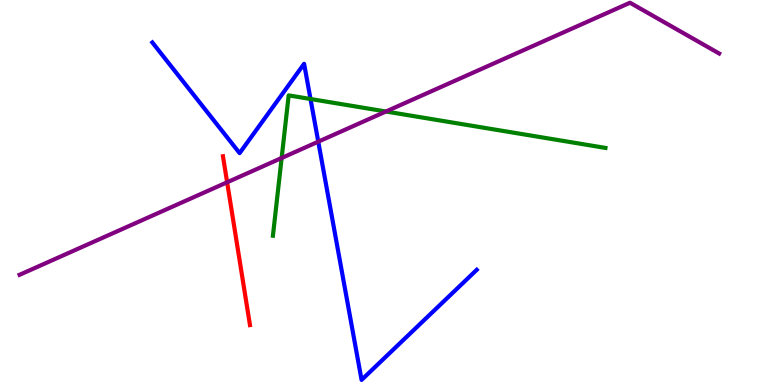[{'lines': ['blue', 'red'], 'intersections': []}, {'lines': ['green', 'red'], 'intersections': []}, {'lines': ['purple', 'red'], 'intersections': [{'x': 2.93, 'y': 5.27}]}, {'lines': ['blue', 'green'], 'intersections': [{'x': 4.01, 'y': 7.43}]}, {'lines': ['blue', 'purple'], 'intersections': [{'x': 4.11, 'y': 6.32}]}, {'lines': ['green', 'purple'], 'intersections': [{'x': 3.63, 'y': 5.9}, {'x': 4.98, 'y': 7.1}]}]